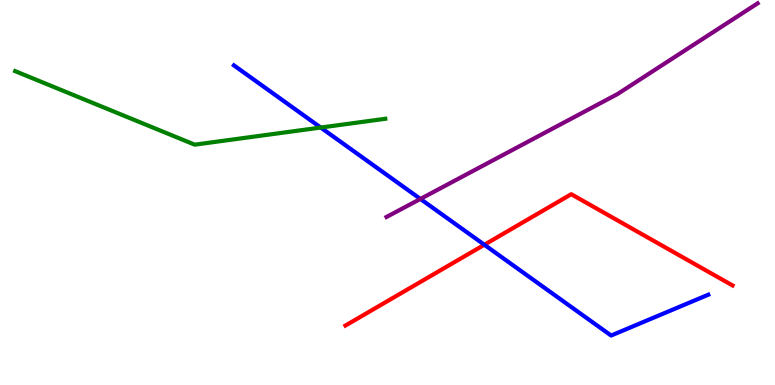[{'lines': ['blue', 'red'], 'intersections': [{'x': 6.25, 'y': 3.64}]}, {'lines': ['green', 'red'], 'intersections': []}, {'lines': ['purple', 'red'], 'intersections': []}, {'lines': ['blue', 'green'], 'intersections': [{'x': 4.14, 'y': 6.69}]}, {'lines': ['blue', 'purple'], 'intersections': [{'x': 5.42, 'y': 4.83}]}, {'lines': ['green', 'purple'], 'intersections': []}]